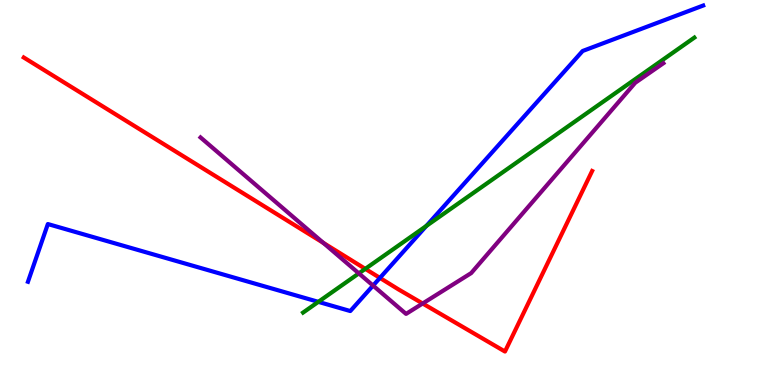[{'lines': ['blue', 'red'], 'intersections': [{'x': 4.9, 'y': 2.78}]}, {'lines': ['green', 'red'], 'intersections': [{'x': 4.71, 'y': 3.02}]}, {'lines': ['purple', 'red'], 'intersections': [{'x': 4.17, 'y': 3.69}, {'x': 5.45, 'y': 2.12}]}, {'lines': ['blue', 'green'], 'intersections': [{'x': 4.11, 'y': 2.16}, {'x': 5.5, 'y': 4.13}]}, {'lines': ['blue', 'purple'], 'intersections': [{'x': 4.81, 'y': 2.58}]}, {'lines': ['green', 'purple'], 'intersections': [{'x': 4.63, 'y': 2.9}]}]